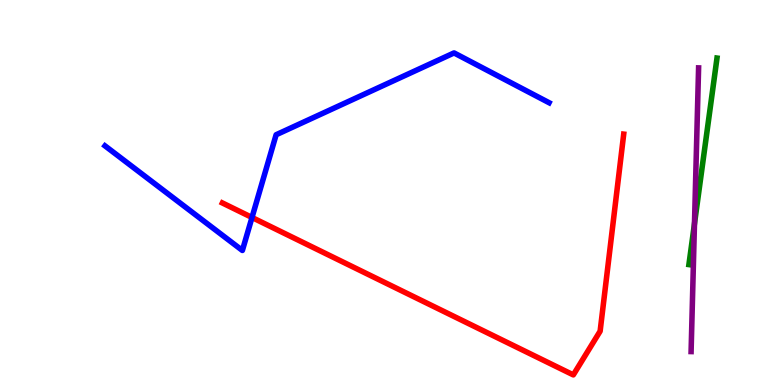[{'lines': ['blue', 'red'], 'intersections': [{'x': 3.25, 'y': 4.35}]}, {'lines': ['green', 'red'], 'intersections': []}, {'lines': ['purple', 'red'], 'intersections': []}, {'lines': ['blue', 'green'], 'intersections': []}, {'lines': ['blue', 'purple'], 'intersections': []}, {'lines': ['green', 'purple'], 'intersections': [{'x': 8.96, 'y': 4.19}]}]